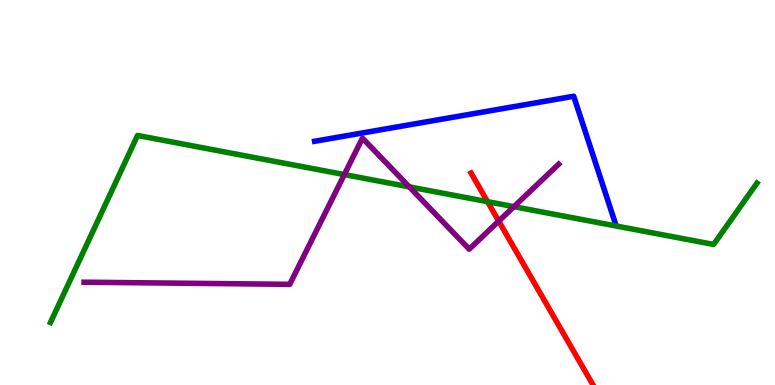[{'lines': ['blue', 'red'], 'intersections': []}, {'lines': ['green', 'red'], 'intersections': [{'x': 6.29, 'y': 4.76}]}, {'lines': ['purple', 'red'], 'intersections': [{'x': 6.44, 'y': 4.26}]}, {'lines': ['blue', 'green'], 'intersections': []}, {'lines': ['blue', 'purple'], 'intersections': []}, {'lines': ['green', 'purple'], 'intersections': [{'x': 4.44, 'y': 5.47}, {'x': 5.28, 'y': 5.15}, {'x': 6.63, 'y': 4.63}]}]